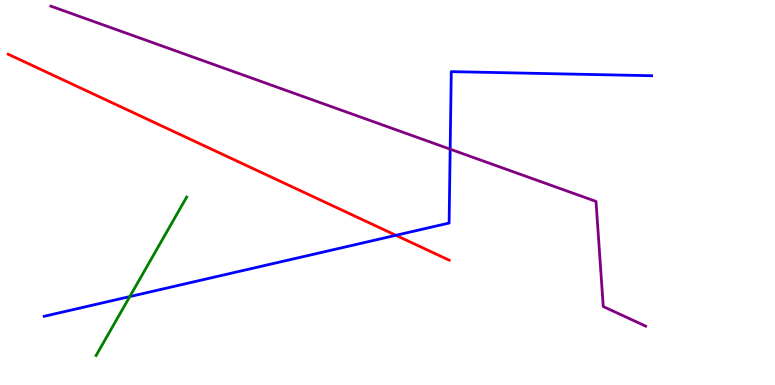[{'lines': ['blue', 'red'], 'intersections': [{'x': 5.11, 'y': 3.89}]}, {'lines': ['green', 'red'], 'intersections': []}, {'lines': ['purple', 'red'], 'intersections': []}, {'lines': ['blue', 'green'], 'intersections': [{'x': 1.67, 'y': 2.3}]}, {'lines': ['blue', 'purple'], 'intersections': [{'x': 5.81, 'y': 6.13}]}, {'lines': ['green', 'purple'], 'intersections': []}]